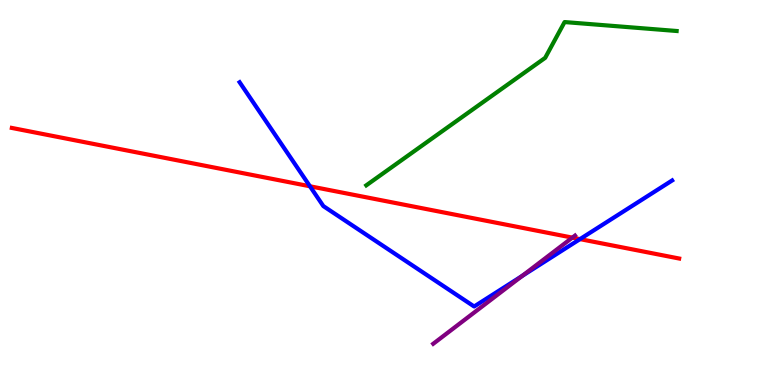[{'lines': ['blue', 'red'], 'intersections': [{'x': 4.0, 'y': 5.16}, {'x': 7.48, 'y': 3.79}]}, {'lines': ['green', 'red'], 'intersections': []}, {'lines': ['purple', 'red'], 'intersections': [{'x': 7.39, 'y': 3.83}]}, {'lines': ['blue', 'green'], 'intersections': []}, {'lines': ['blue', 'purple'], 'intersections': [{'x': 6.74, 'y': 2.83}]}, {'lines': ['green', 'purple'], 'intersections': []}]